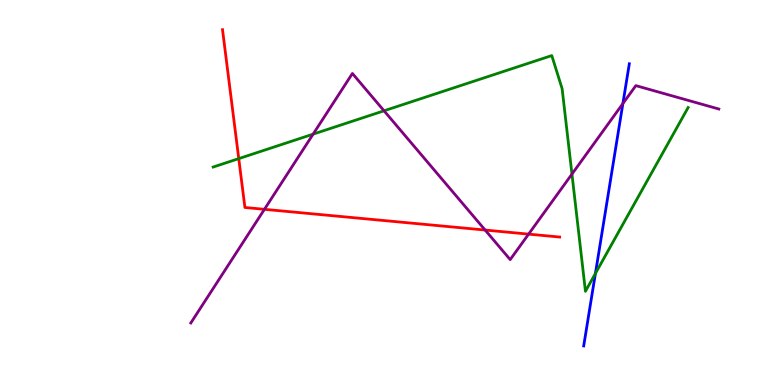[{'lines': ['blue', 'red'], 'intersections': []}, {'lines': ['green', 'red'], 'intersections': [{'x': 3.08, 'y': 5.88}]}, {'lines': ['purple', 'red'], 'intersections': [{'x': 3.41, 'y': 4.56}, {'x': 6.26, 'y': 4.02}, {'x': 6.82, 'y': 3.92}]}, {'lines': ['blue', 'green'], 'intersections': [{'x': 7.68, 'y': 2.9}]}, {'lines': ['blue', 'purple'], 'intersections': [{'x': 8.04, 'y': 7.31}]}, {'lines': ['green', 'purple'], 'intersections': [{'x': 4.04, 'y': 6.52}, {'x': 4.96, 'y': 7.12}, {'x': 7.38, 'y': 5.48}]}]